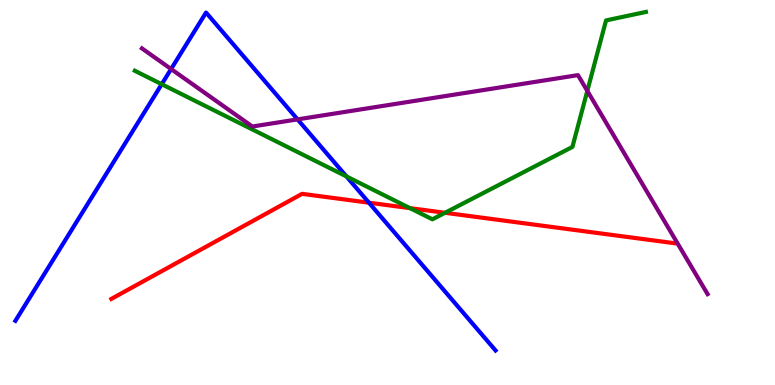[{'lines': ['blue', 'red'], 'intersections': [{'x': 4.76, 'y': 4.74}]}, {'lines': ['green', 'red'], 'intersections': [{'x': 5.29, 'y': 4.59}, {'x': 5.74, 'y': 4.47}]}, {'lines': ['purple', 'red'], 'intersections': []}, {'lines': ['blue', 'green'], 'intersections': [{'x': 2.09, 'y': 7.81}, {'x': 4.47, 'y': 5.42}]}, {'lines': ['blue', 'purple'], 'intersections': [{'x': 2.21, 'y': 8.21}, {'x': 3.84, 'y': 6.9}]}, {'lines': ['green', 'purple'], 'intersections': [{'x': 7.58, 'y': 7.64}]}]